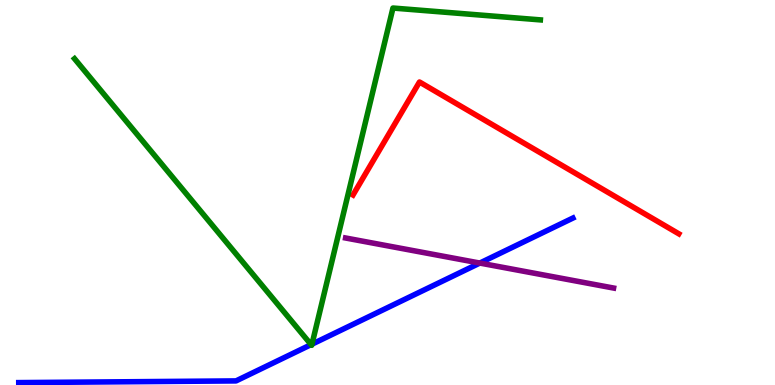[{'lines': ['blue', 'red'], 'intersections': []}, {'lines': ['green', 'red'], 'intersections': []}, {'lines': ['purple', 'red'], 'intersections': []}, {'lines': ['blue', 'green'], 'intersections': [{'x': 4.01, 'y': 1.05}, {'x': 4.03, 'y': 1.06}]}, {'lines': ['blue', 'purple'], 'intersections': [{'x': 6.19, 'y': 3.17}]}, {'lines': ['green', 'purple'], 'intersections': []}]